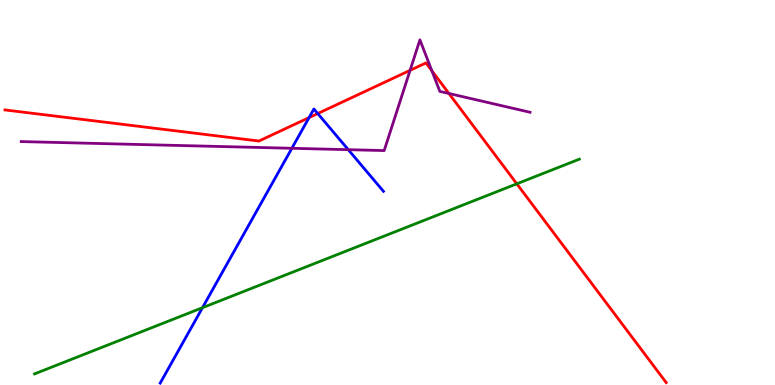[{'lines': ['blue', 'red'], 'intersections': [{'x': 3.99, 'y': 6.95}, {'x': 4.1, 'y': 7.05}]}, {'lines': ['green', 'red'], 'intersections': [{'x': 6.67, 'y': 5.23}]}, {'lines': ['purple', 'red'], 'intersections': [{'x': 5.29, 'y': 8.17}, {'x': 5.57, 'y': 8.16}, {'x': 5.79, 'y': 7.57}]}, {'lines': ['blue', 'green'], 'intersections': [{'x': 2.61, 'y': 2.01}]}, {'lines': ['blue', 'purple'], 'intersections': [{'x': 3.77, 'y': 6.15}, {'x': 4.49, 'y': 6.11}]}, {'lines': ['green', 'purple'], 'intersections': []}]